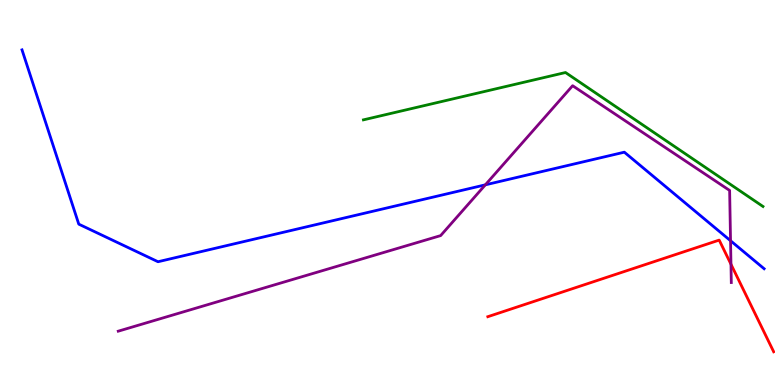[{'lines': ['blue', 'red'], 'intersections': []}, {'lines': ['green', 'red'], 'intersections': []}, {'lines': ['purple', 'red'], 'intersections': [{'x': 9.43, 'y': 3.14}]}, {'lines': ['blue', 'green'], 'intersections': []}, {'lines': ['blue', 'purple'], 'intersections': [{'x': 6.26, 'y': 5.2}, {'x': 9.43, 'y': 3.75}]}, {'lines': ['green', 'purple'], 'intersections': []}]